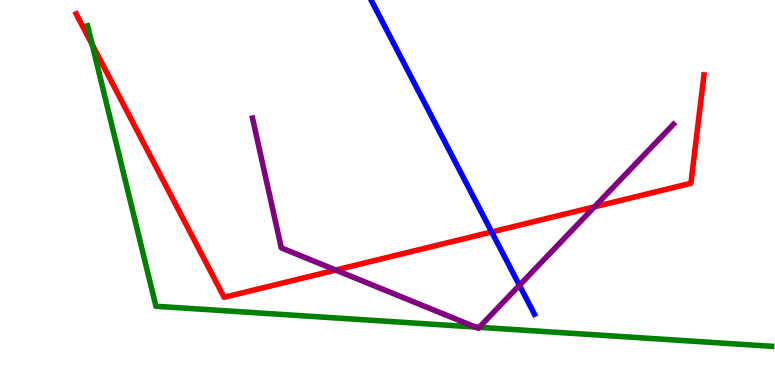[{'lines': ['blue', 'red'], 'intersections': [{'x': 6.34, 'y': 3.98}]}, {'lines': ['green', 'red'], 'intersections': [{'x': 1.19, 'y': 8.84}]}, {'lines': ['purple', 'red'], 'intersections': [{'x': 4.33, 'y': 2.99}, {'x': 7.67, 'y': 4.63}]}, {'lines': ['blue', 'green'], 'intersections': []}, {'lines': ['blue', 'purple'], 'intersections': [{'x': 6.7, 'y': 2.59}]}, {'lines': ['green', 'purple'], 'intersections': [{'x': 6.13, 'y': 1.51}, {'x': 6.18, 'y': 1.5}]}]